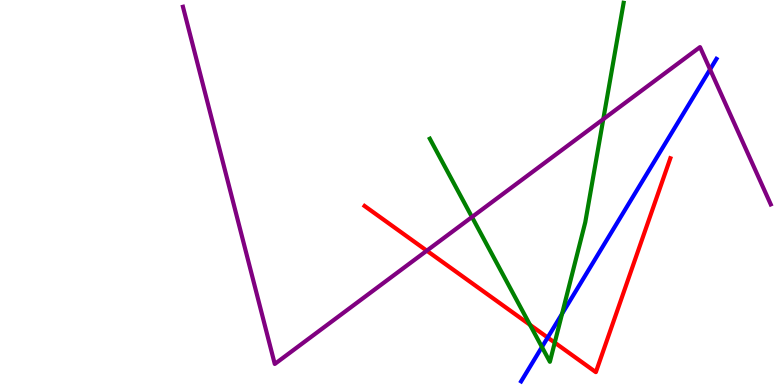[{'lines': ['blue', 'red'], 'intersections': [{'x': 7.07, 'y': 1.23}]}, {'lines': ['green', 'red'], 'intersections': [{'x': 6.84, 'y': 1.56}, {'x': 7.16, 'y': 1.1}]}, {'lines': ['purple', 'red'], 'intersections': [{'x': 5.51, 'y': 3.49}]}, {'lines': ['blue', 'green'], 'intersections': [{'x': 6.99, 'y': 0.986}, {'x': 7.25, 'y': 1.85}]}, {'lines': ['blue', 'purple'], 'intersections': [{'x': 9.16, 'y': 8.2}]}, {'lines': ['green', 'purple'], 'intersections': [{'x': 6.09, 'y': 4.36}, {'x': 7.78, 'y': 6.9}]}]